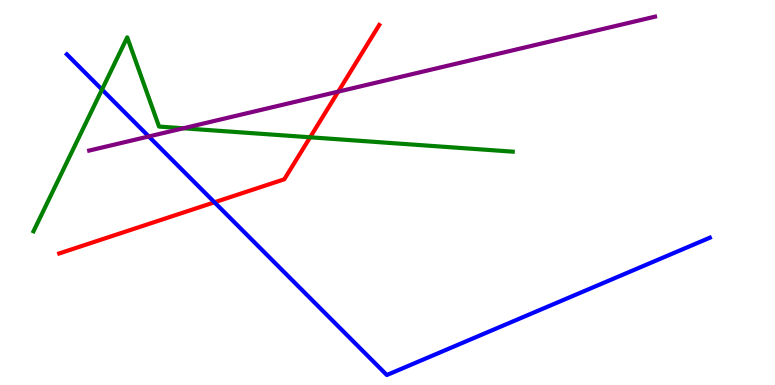[{'lines': ['blue', 'red'], 'intersections': [{'x': 2.77, 'y': 4.75}]}, {'lines': ['green', 'red'], 'intersections': [{'x': 4.0, 'y': 6.43}]}, {'lines': ['purple', 'red'], 'intersections': [{'x': 4.36, 'y': 7.62}]}, {'lines': ['blue', 'green'], 'intersections': [{'x': 1.32, 'y': 7.67}]}, {'lines': ['blue', 'purple'], 'intersections': [{'x': 1.92, 'y': 6.46}]}, {'lines': ['green', 'purple'], 'intersections': [{'x': 2.37, 'y': 6.67}]}]